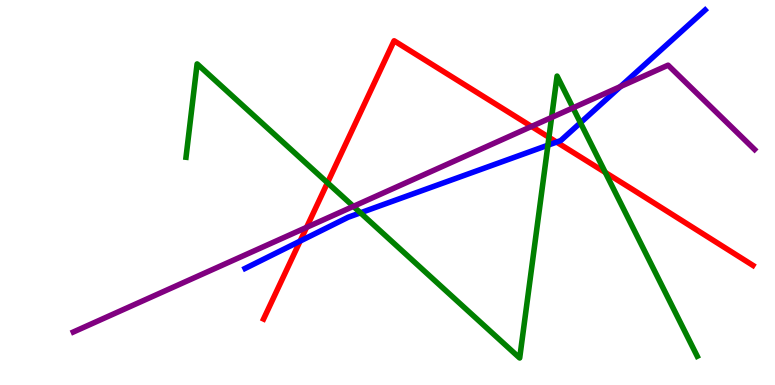[{'lines': ['blue', 'red'], 'intersections': [{'x': 3.87, 'y': 3.74}, {'x': 7.18, 'y': 6.31}]}, {'lines': ['green', 'red'], 'intersections': [{'x': 4.23, 'y': 5.25}, {'x': 7.08, 'y': 6.43}, {'x': 7.81, 'y': 5.52}]}, {'lines': ['purple', 'red'], 'intersections': [{'x': 3.96, 'y': 4.09}, {'x': 6.86, 'y': 6.72}]}, {'lines': ['blue', 'green'], 'intersections': [{'x': 4.65, 'y': 4.47}, {'x': 7.07, 'y': 6.23}, {'x': 7.49, 'y': 6.81}]}, {'lines': ['blue', 'purple'], 'intersections': [{'x': 8.01, 'y': 7.75}]}, {'lines': ['green', 'purple'], 'intersections': [{'x': 4.56, 'y': 4.64}, {'x': 7.12, 'y': 6.95}, {'x': 7.39, 'y': 7.2}]}]